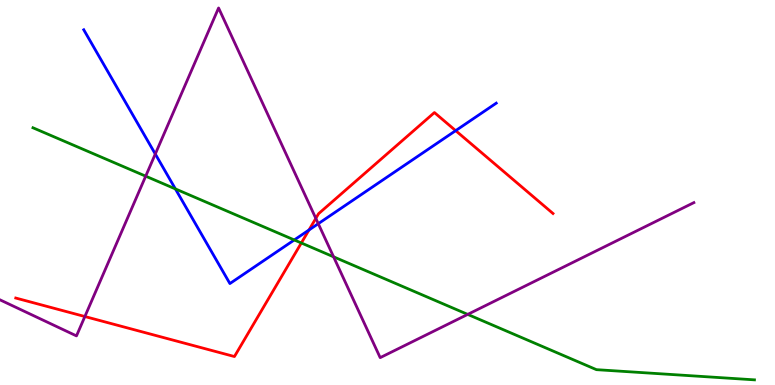[{'lines': ['blue', 'red'], 'intersections': [{'x': 3.99, 'y': 4.03}, {'x': 5.88, 'y': 6.61}]}, {'lines': ['green', 'red'], 'intersections': [{'x': 3.89, 'y': 3.69}]}, {'lines': ['purple', 'red'], 'intersections': [{'x': 1.1, 'y': 1.78}, {'x': 4.08, 'y': 4.33}]}, {'lines': ['blue', 'green'], 'intersections': [{'x': 2.26, 'y': 5.09}, {'x': 3.8, 'y': 3.77}]}, {'lines': ['blue', 'purple'], 'intersections': [{'x': 2.0, 'y': 6.0}, {'x': 4.11, 'y': 4.19}]}, {'lines': ['green', 'purple'], 'intersections': [{'x': 1.88, 'y': 5.42}, {'x': 4.3, 'y': 3.33}, {'x': 6.03, 'y': 1.83}]}]